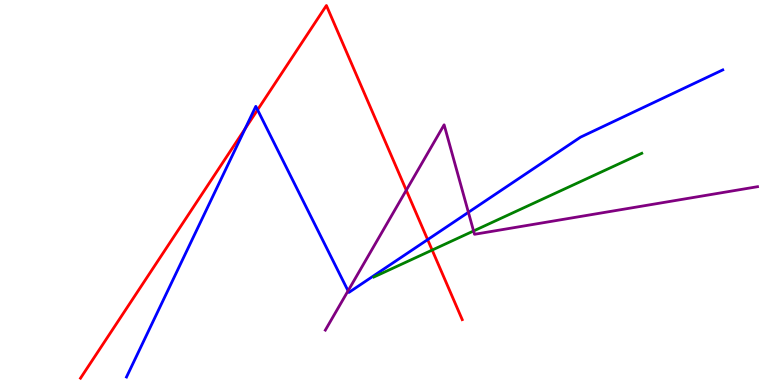[{'lines': ['blue', 'red'], 'intersections': [{'x': 3.16, 'y': 6.66}, {'x': 3.32, 'y': 7.15}, {'x': 5.52, 'y': 3.78}]}, {'lines': ['green', 'red'], 'intersections': [{'x': 5.58, 'y': 3.5}]}, {'lines': ['purple', 'red'], 'intersections': [{'x': 5.24, 'y': 5.06}]}, {'lines': ['blue', 'green'], 'intersections': []}, {'lines': ['blue', 'purple'], 'intersections': [{'x': 4.49, 'y': 2.45}, {'x': 6.04, 'y': 4.49}]}, {'lines': ['green', 'purple'], 'intersections': [{'x': 6.11, 'y': 4.0}]}]